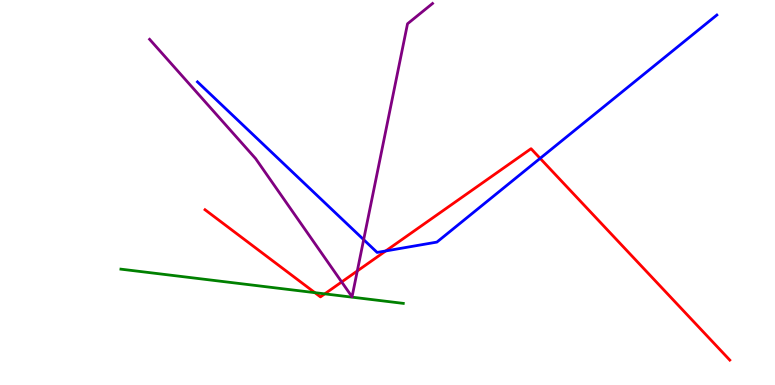[{'lines': ['blue', 'red'], 'intersections': [{'x': 4.98, 'y': 3.48}, {'x': 6.97, 'y': 5.89}]}, {'lines': ['green', 'red'], 'intersections': [{'x': 4.06, 'y': 2.4}, {'x': 4.19, 'y': 2.37}]}, {'lines': ['purple', 'red'], 'intersections': [{'x': 4.41, 'y': 2.68}, {'x': 4.61, 'y': 2.96}]}, {'lines': ['blue', 'green'], 'intersections': []}, {'lines': ['blue', 'purple'], 'intersections': [{'x': 4.69, 'y': 3.78}]}, {'lines': ['green', 'purple'], 'intersections': []}]